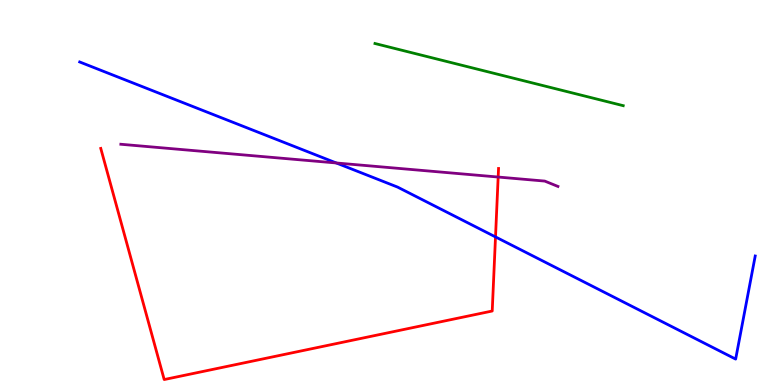[{'lines': ['blue', 'red'], 'intersections': [{'x': 6.39, 'y': 3.85}]}, {'lines': ['green', 'red'], 'intersections': []}, {'lines': ['purple', 'red'], 'intersections': [{'x': 6.43, 'y': 5.4}]}, {'lines': ['blue', 'green'], 'intersections': []}, {'lines': ['blue', 'purple'], 'intersections': [{'x': 4.34, 'y': 5.77}]}, {'lines': ['green', 'purple'], 'intersections': []}]